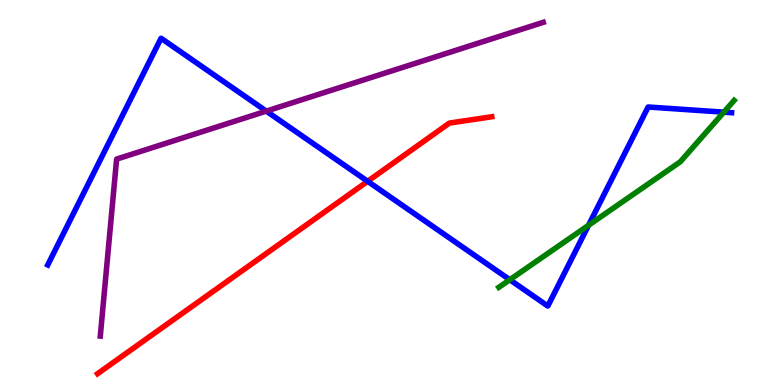[{'lines': ['blue', 'red'], 'intersections': [{'x': 4.74, 'y': 5.29}]}, {'lines': ['green', 'red'], 'intersections': []}, {'lines': ['purple', 'red'], 'intersections': []}, {'lines': ['blue', 'green'], 'intersections': [{'x': 6.58, 'y': 2.73}, {'x': 7.59, 'y': 4.15}, {'x': 9.34, 'y': 7.09}]}, {'lines': ['blue', 'purple'], 'intersections': [{'x': 3.44, 'y': 7.11}]}, {'lines': ['green', 'purple'], 'intersections': []}]